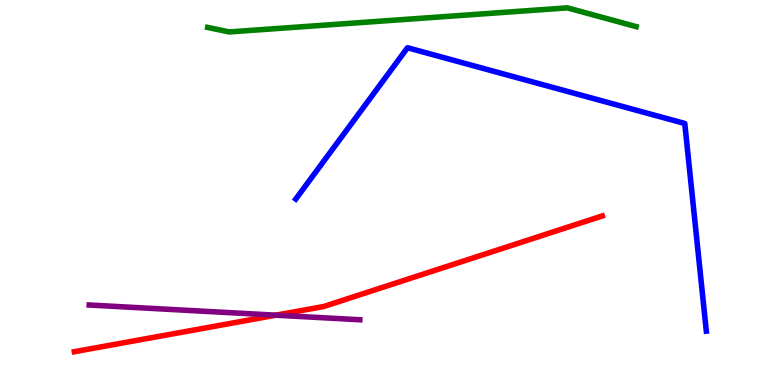[{'lines': ['blue', 'red'], 'intersections': []}, {'lines': ['green', 'red'], 'intersections': []}, {'lines': ['purple', 'red'], 'intersections': [{'x': 3.56, 'y': 1.81}]}, {'lines': ['blue', 'green'], 'intersections': []}, {'lines': ['blue', 'purple'], 'intersections': []}, {'lines': ['green', 'purple'], 'intersections': []}]